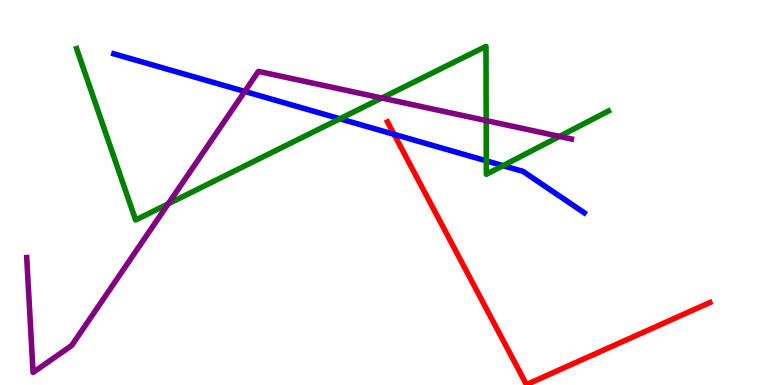[{'lines': ['blue', 'red'], 'intersections': [{'x': 5.08, 'y': 6.51}]}, {'lines': ['green', 'red'], 'intersections': []}, {'lines': ['purple', 'red'], 'intersections': []}, {'lines': ['blue', 'green'], 'intersections': [{'x': 4.39, 'y': 6.91}, {'x': 6.27, 'y': 5.82}, {'x': 6.49, 'y': 5.7}]}, {'lines': ['blue', 'purple'], 'intersections': [{'x': 3.16, 'y': 7.62}]}, {'lines': ['green', 'purple'], 'intersections': [{'x': 2.17, 'y': 4.7}, {'x': 4.93, 'y': 7.45}, {'x': 6.27, 'y': 6.87}, {'x': 7.22, 'y': 6.46}]}]